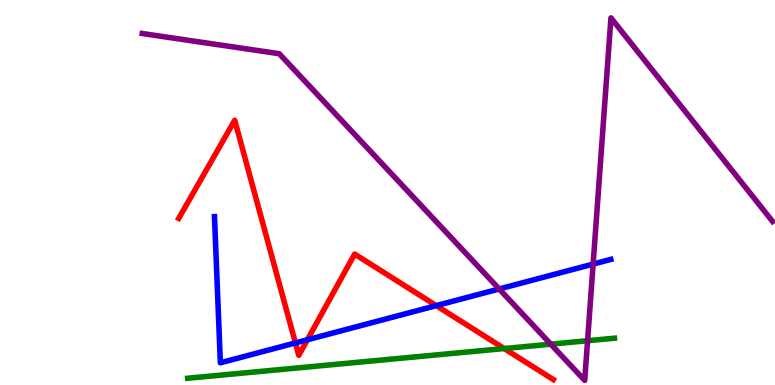[{'lines': ['blue', 'red'], 'intersections': [{'x': 3.81, 'y': 1.09}, {'x': 3.97, 'y': 1.18}, {'x': 5.63, 'y': 2.06}]}, {'lines': ['green', 'red'], 'intersections': [{'x': 6.51, 'y': 0.947}]}, {'lines': ['purple', 'red'], 'intersections': []}, {'lines': ['blue', 'green'], 'intersections': []}, {'lines': ['blue', 'purple'], 'intersections': [{'x': 6.44, 'y': 2.49}, {'x': 7.65, 'y': 3.14}]}, {'lines': ['green', 'purple'], 'intersections': [{'x': 7.11, 'y': 1.06}, {'x': 7.58, 'y': 1.15}]}]